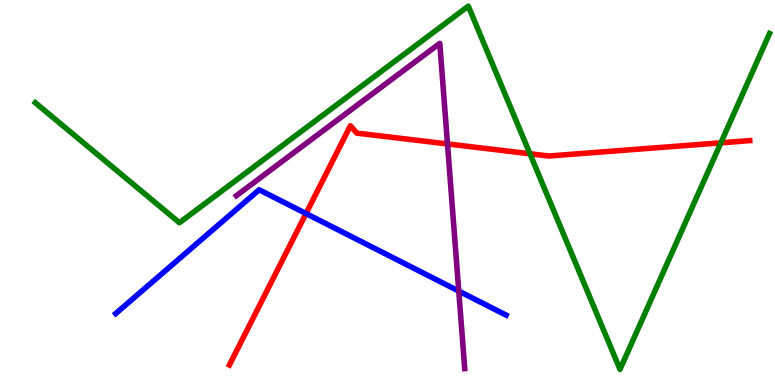[{'lines': ['blue', 'red'], 'intersections': [{'x': 3.95, 'y': 4.45}]}, {'lines': ['green', 'red'], 'intersections': [{'x': 6.84, 'y': 6.01}, {'x': 9.3, 'y': 6.29}]}, {'lines': ['purple', 'red'], 'intersections': [{'x': 5.77, 'y': 6.26}]}, {'lines': ['blue', 'green'], 'intersections': []}, {'lines': ['blue', 'purple'], 'intersections': [{'x': 5.92, 'y': 2.44}]}, {'lines': ['green', 'purple'], 'intersections': []}]